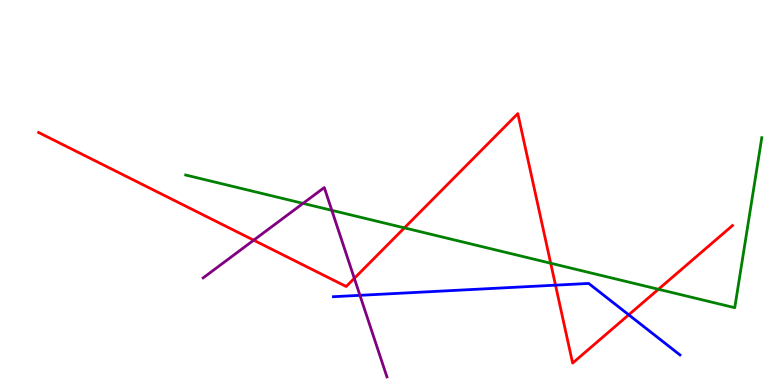[{'lines': ['blue', 'red'], 'intersections': [{'x': 7.17, 'y': 2.59}, {'x': 8.11, 'y': 1.82}]}, {'lines': ['green', 'red'], 'intersections': [{'x': 5.22, 'y': 4.08}, {'x': 7.11, 'y': 3.16}, {'x': 8.5, 'y': 2.49}]}, {'lines': ['purple', 'red'], 'intersections': [{'x': 3.27, 'y': 3.76}, {'x': 4.57, 'y': 2.77}]}, {'lines': ['blue', 'green'], 'intersections': []}, {'lines': ['blue', 'purple'], 'intersections': [{'x': 4.64, 'y': 2.33}]}, {'lines': ['green', 'purple'], 'intersections': [{'x': 3.91, 'y': 4.72}, {'x': 4.28, 'y': 4.54}]}]